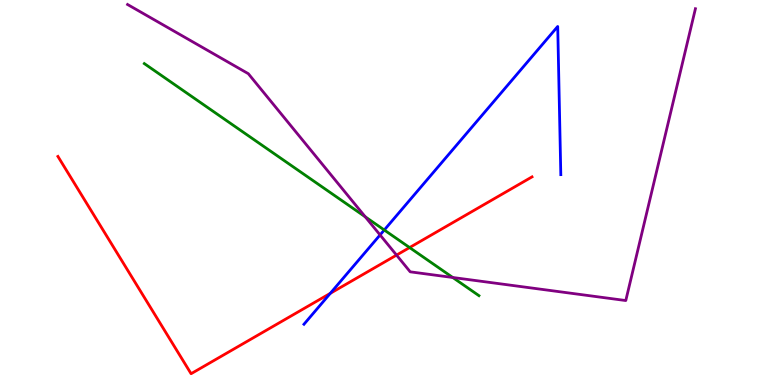[{'lines': ['blue', 'red'], 'intersections': [{'x': 4.26, 'y': 2.38}]}, {'lines': ['green', 'red'], 'intersections': [{'x': 5.29, 'y': 3.57}]}, {'lines': ['purple', 'red'], 'intersections': [{'x': 5.12, 'y': 3.37}]}, {'lines': ['blue', 'green'], 'intersections': [{'x': 4.96, 'y': 4.03}]}, {'lines': ['blue', 'purple'], 'intersections': [{'x': 4.9, 'y': 3.9}]}, {'lines': ['green', 'purple'], 'intersections': [{'x': 4.71, 'y': 4.37}, {'x': 5.84, 'y': 2.79}]}]